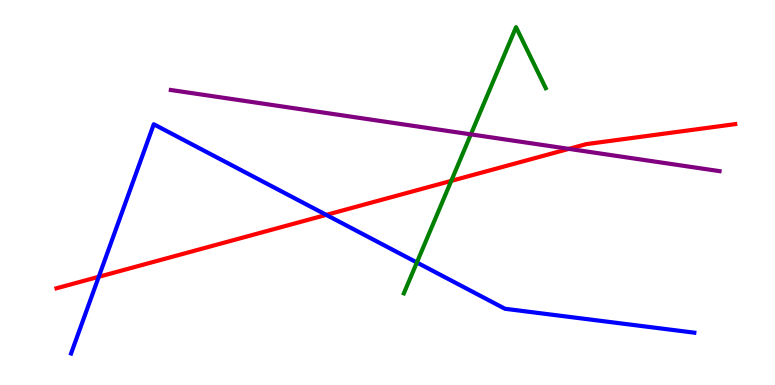[{'lines': ['blue', 'red'], 'intersections': [{'x': 1.27, 'y': 2.81}, {'x': 4.21, 'y': 4.42}]}, {'lines': ['green', 'red'], 'intersections': [{'x': 5.82, 'y': 5.3}]}, {'lines': ['purple', 'red'], 'intersections': [{'x': 7.34, 'y': 6.13}]}, {'lines': ['blue', 'green'], 'intersections': [{'x': 5.38, 'y': 3.18}]}, {'lines': ['blue', 'purple'], 'intersections': []}, {'lines': ['green', 'purple'], 'intersections': [{'x': 6.08, 'y': 6.51}]}]